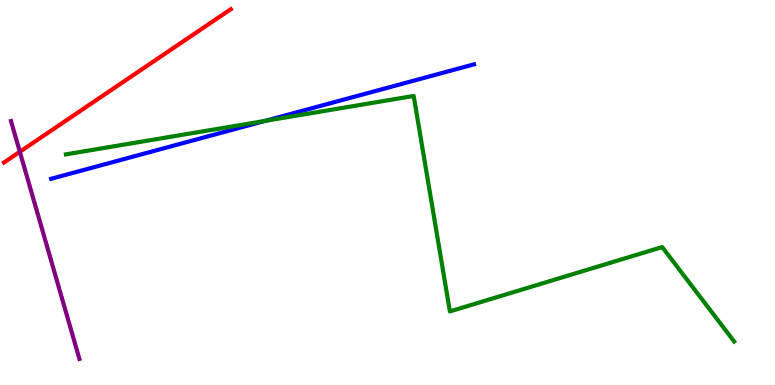[{'lines': ['blue', 'red'], 'intersections': []}, {'lines': ['green', 'red'], 'intersections': []}, {'lines': ['purple', 'red'], 'intersections': [{'x': 0.256, 'y': 6.06}]}, {'lines': ['blue', 'green'], 'intersections': [{'x': 3.42, 'y': 6.86}]}, {'lines': ['blue', 'purple'], 'intersections': []}, {'lines': ['green', 'purple'], 'intersections': []}]